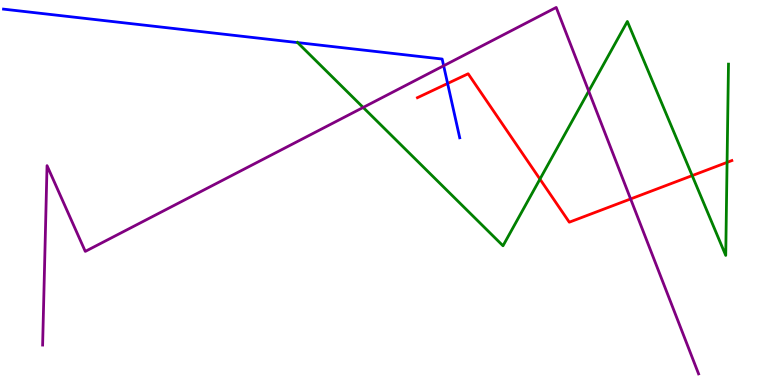[{'lines': ['blue', 'red'], 'intersections': [{'x': 5.78, 'y': 7.83}]}, {'lines': ['green', 'red'], 'intersections': [{'x': 6.97, 'y': 5.35}, {'x': 8.93, 'y': 5.44}, {'x': 9.38, 'y': 5.78}]}, {'lines': ['purple', 'red'], 'intersections': [{'x': 8.14, 'y': 4.83}]}, {'lines': ['blue', 'green'], 'intersections': [{'x': 3.84, 'y': 8.89}]}, {'lines': ['blue', 'purple'], 'intersections': [{'x': 5.72, 'y': 8.29}]}, {'lines': ['green', 'purple'], 'intersections': [{'x': 4.69, 'y': 7.21}, {'x': 7.6, 'y': 7.63}]}]